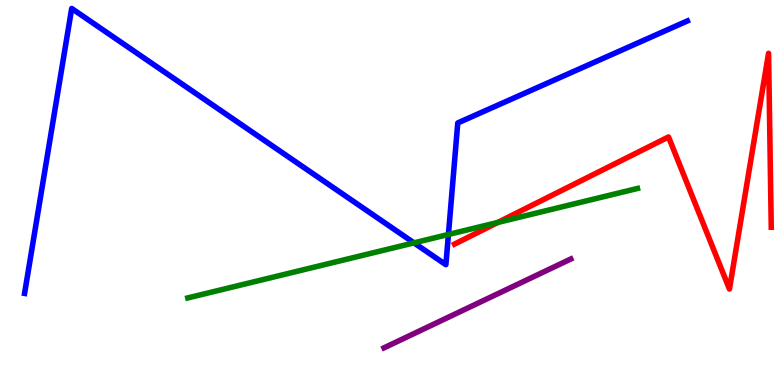[{'lines': ['blue', 'red'], 'intersections': []}, {'lines': ['green', 'red'], 'intersections': [{'x': 6.42, 'y': 4.22}]}, {'lines': ['purple', 'red'], 'intersections': []}, {'lines': ['blue', 'green'], 'intersections': [{'x': 5.34, 'y': 3.69}, {'x': 5.79, 'y': 3.91}]}, {'lines': ['blue', 'purple'], 'intersections': []}, {'lines': ['green', 'purple'], 'intersections': []}]